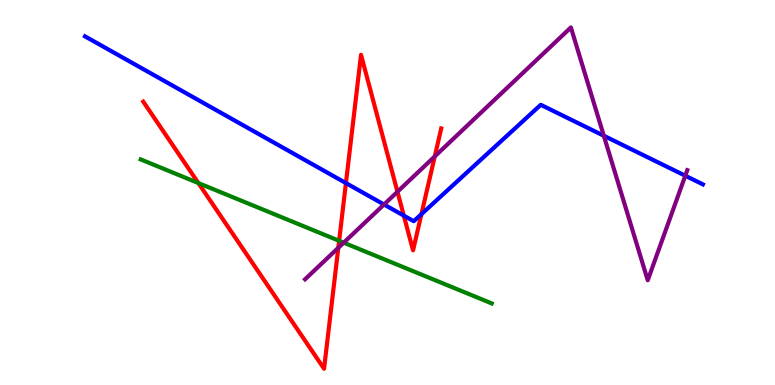[{'lines': ['blue', 'red'], 'intersections': [{'x': 4.46, 'y': 5.24}, {'x': 5.21, 'y': 4.4}, {'x': 5.44, 'y': 4.44}]}, {'lines': ['green', 'red'], 'intersections': [{'x': 2.56, 'y': 5.25}, {'x': 4.38, 'y': 3.75}]}, {'lines': ['purple', 'red'], 'intersections': [{'x': 4.37, 'y': 3.56}, {'x': 5.13, 'y': 5.02}, {'x': 5.61, 'y': 5.94}]}, {'lines': ['blue', 'green'], 'intersections': []}, {'lines': ['blue', 'purple'], 'intersections': [{'x': 4.96, 'y': 4.69}, {'x': 7.79, 'y': 6.47}, {'x': 8.84, 'y': 5.44}]}, {'lines': ['green', 'purple'], 'intersections': [{'x': 4.43, 'y': 3.7}]}]